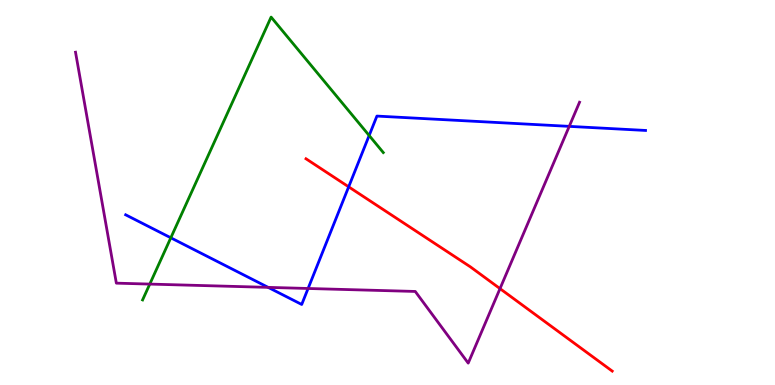[{'lines': ['blue', 'red'], 'intersections': [{'x': 4.5, 'y': 5.15}]}, {'lines': ['green', 'red'], 'intersections': []}, {'lines': ['purple', 'red'], 'intersections': [{'x': 6.45, 'y': 2.5}]}, {'lines': ['blue', 'green'], 'intersections': [{'x': 2.2, 'y': 3.82}, {'x': 4.76, 'y': 6.48}]}, {'lines': ['blue', 'purple'], 'intersections': [{'x': 3.46, 'y': 2.54}, {'x': 3.98, 'y': 2.51}, {'x': 7.35, 'y': 6.72}]}, {'lines': ['green', 'purple'], 'intersections': [{'x': 1.93, 'y': 2.62}]}]